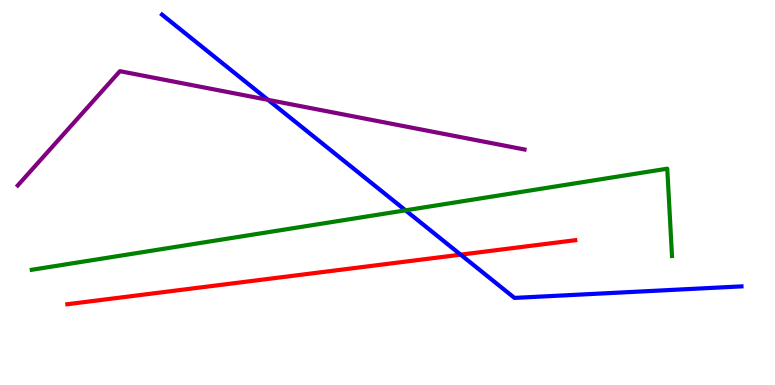[{'lines': ['blue', 'red'], 'intersections': [{'x': 5.94, 'y': 3.39}]}, {'lines': ['green', 'red'], 'intersections': []}, {'lines': ['purple', 'red'], 'intersections': []}, {'lines': ['blue', 'green'], 'intersections': [{'x': 5.23, 'y': 4.54}]}, {'lines': ['blue', 'purple'], 'intersections': [{'x': 3.46, 'y': 7.41}]}, {'lines': ['green', 'purple'], 'intersections': []}]